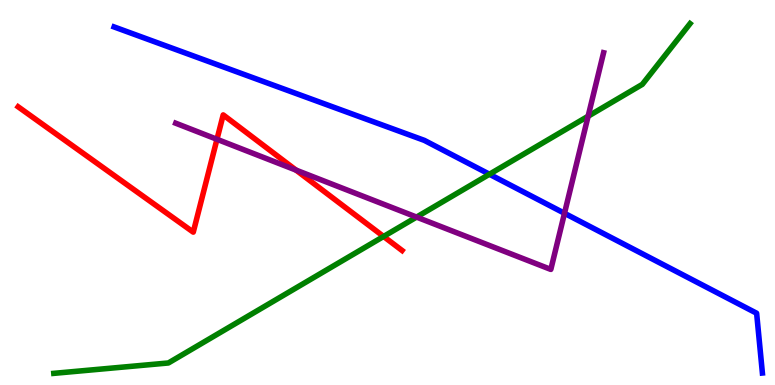[{'lines': ['blue', 'red'], 'intersections': []}, {'lines': ['green', 'red'], 'intersections': [{'x': 4.95, 'y': 3.86}]}, {'lines': ['purple', 'red'], 'intersections': [{'x': 2.8, 'y': 6.38}, {'x': 3.82, 'y': 5.58}]}, {'lines': ['blue', 'green'], 'intersections': [{'x': 6.32, 'y': 5.47}]}, {'lines': ['blue', 'purple'], 'intersections': [{'x': 7.28, 'y': 4.46}]}, {'lines': ['green', 'purple'], 'intersections': [{'x': 5.37, 'y': 4.36}, {'x': 7.59, 'y': 6.98}]}]